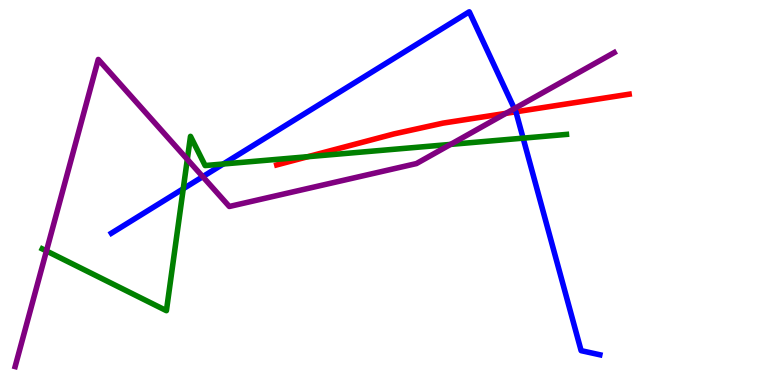[{'lines': ['blue', 'red'], 'intersections': [{'x': 6.66, 'y': 7.1}]}, {'lines': ['green', 'red'], 'intersections': [{'x': 3.97, 'y': 5.93}]}, {'lines': ['purple', 'red'], 'intersections': [{'x': 6.53, 'y': 7.06}]}, {'lines': ['blue', 'green'], 'intersections': [{'x': 2.36, 'y': 5.1}, {'x': 2.88, 'y': 5.74}, {'x': 6.75, 'y': 6.41}]}, {'lines': ['blue', 'purple'], 'intersections': [{'x': 2.62, 'y': 5.41}, {'x': 6.64, 'y': 7.18}]}, {'lines': ['green', 'purple'], 'intersections': [{'x': 0.599, 'y': 3.48}, {'x': 2.42, 'y': 5.86}, {'x': 5.81, 'y': 6.25}]}]